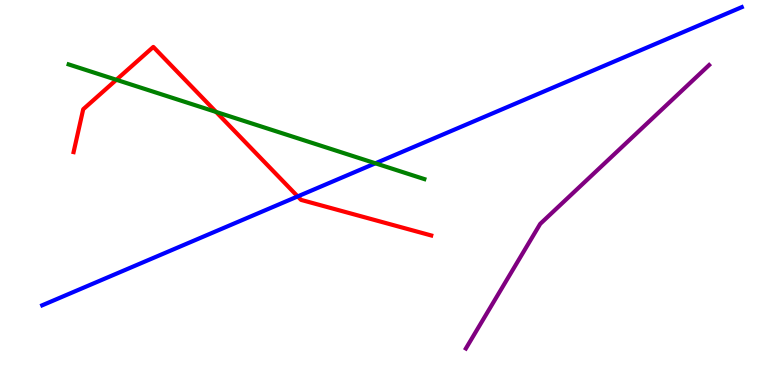[{'lines': ['blue', 'red'], 'intersections': [{'x': 3.84, 'y': 4.9}]}, {'lines': ['green', 'red'], 'intersections': [{'x': 1.5, 'y': 7.93}, {'x': 2.79, 'y': 7.09}]}, {'lines': ['purple', 'red'], 'intersections': []}, {'lines': ['blue', 'green'], 'intersections': [{'x': 4.84, 'y': 5.76}]}, {'lines': ['blue', 'purple'], 'intersections': []}, {'lines': ['green', 'purple'], 'intersections': []}]